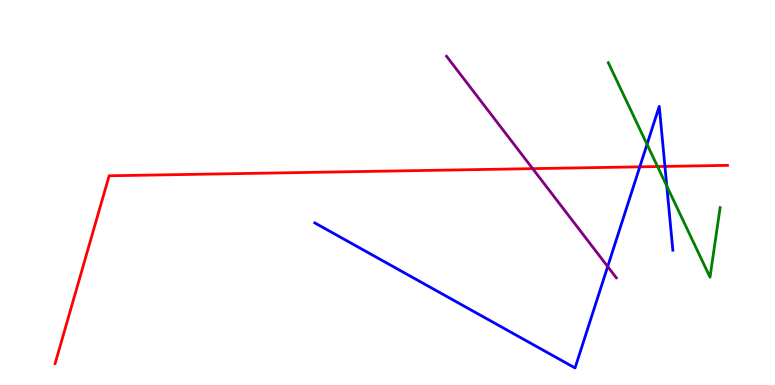[{'lines': ['blue', 'red'], 'intersections': [{'x': 8.26, 'y': 5.67}, {'x': 8.58, 'y': 5.68}]}, {'lines': ['green', 'red'], 'intersections': [{'x': 8.48, 'y': 5.67}]}, {'lines': ['purple', 'red'], 'intersections': [{'x': 6.87, 'y': 5.62}]}, {'lines': ['blue', 'green'], 'intersections': [{'x': 8.35, 'y': 6.25}, {'x': 8.6, 'y': 5.17}]}, {'lines': ['blue', 'purple'], 'intersections': [{'x': 7.84, 'y': 3.08}]}, {'lines': ['green', 'purple'], 'intersections': []}]